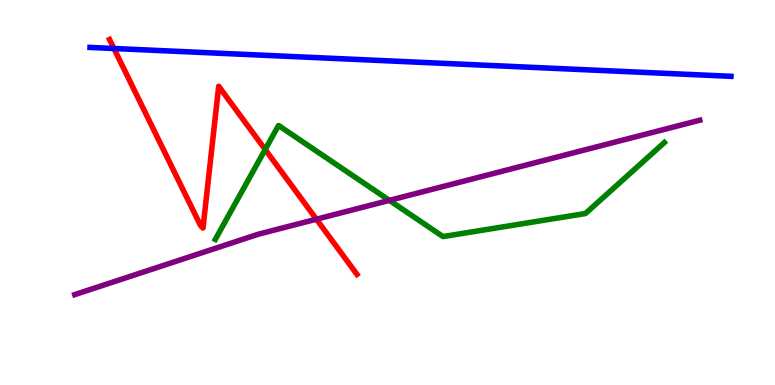[{'lines': ['blue', 'red'], 'intersections': [{'x': 1.47, 'y': 8.74}]}, {'lines': ['green', 'red'], 'intersections': [{'x': 3.42, 'y': 6.12}]}, {'lines': ['purple', 'red'], 'intersections': [{'x': 4.08, 'y': 4.31}]}, {'lines': ['blue', 'green'], 'intersections': []}, {'lines': ['blue', 'purple'], 'intersections': []}, {'lines': ['green', 'purple'], 'intersections': [{'x': 5.02, 'y': 4.8}]}]